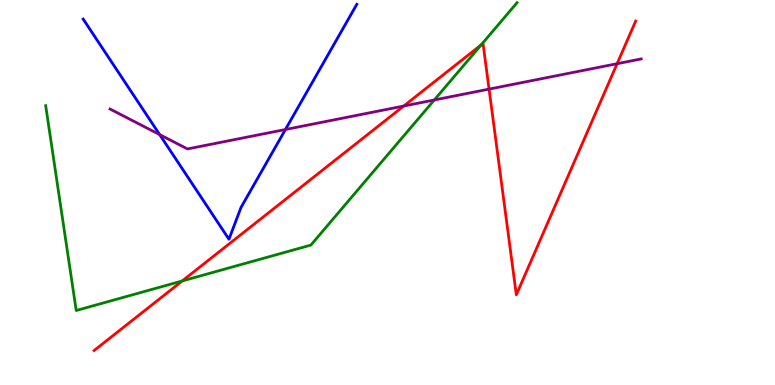[{'lines': ['blue', 'red'], 'intersections': []}, {'lines': ['green', 'red'], 'intersections': [{'x': 2.35, 'y': 2.7}, {'x': 6.21, 'y': 8.84}]}, {'lines': ['purple', 'red'], 'intersections': [{'x': 5.21, 'y': 7.25}, {'x': 6.31, 'y': 7.69}, {'x': 7.96, 'y': 8.35}]}, {'lines': ['blue', 'green'], 'intersections': []}, {'lines': ['blue', 'purple'], 'intersections': [{'x': 2.06, 'y': 6.5}, {'x': 3.68, 'y': 6.64}]}, {'lines': ['green', 'purple'], 'intersections': [{'x': 5.6, 'y': 7.4}]}]